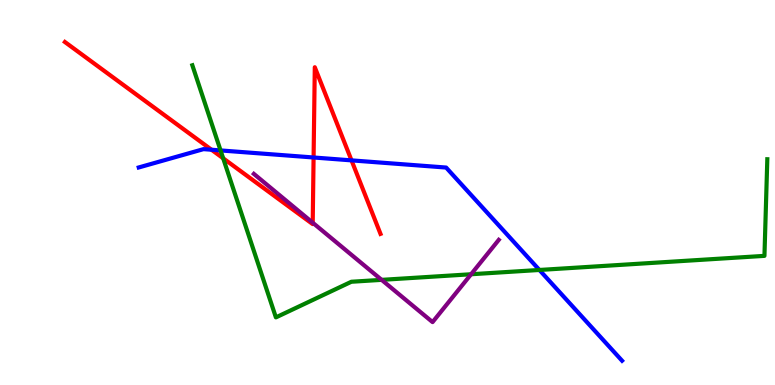[{'lines': ['blue', 'red'], 'intersections': [{'x': 2.73, 'y': 6.11}, {'x': 4.05, 'y': 5.91}, {'x': 4.54, 'y': 5.83}]}, {'lines': ['green', 'red'], 'intersections': [{'x': 2.88, 'y': 5.89}]}, {'lines': ['purple', 'red'], 'intersections': [{'x': 4.04, 'y': 4.22}]}, {'lines': ['blue', 'green'], 'intersections': [{'x': 2.85, 'y': 6.09}, {'x': 6.96, 'y': 2.99}]}, {'lines': ['blue', 'purple'], 'intersections': []}, {'lines': ['green', 'purple'], 'intersections': [{'x': 4.92, 'y': 2.73}, {'x': 6.08, 'y': 2.88}]}]